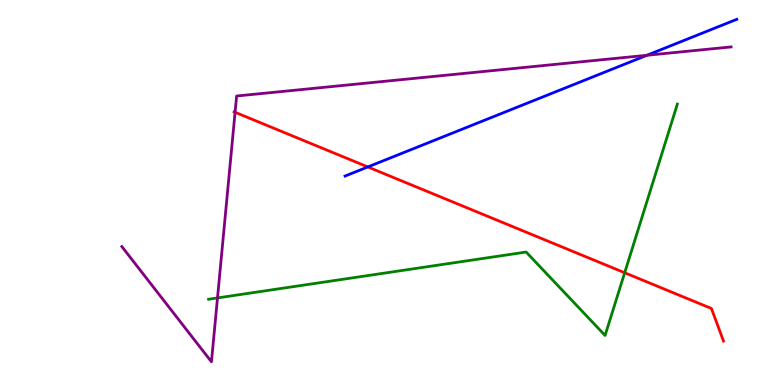[{'lines': ['blue', 'red'], 'intersections': [{'x': 4.75, 'y': 5.66}]}, {'lines': ['green', 'red'], 'intersections': [{'x': 8.06, 'y': 2.92}]}, {'lines': ['purple', 'red'], 'intersections': [{'x': 3.03, 'y': 7.08}]}, {'lines': ['blue', 'green'], 'intersections': []}, {'lines': ['blue', 'purple'], 'intersections': [{'x': 8.35, 'y': 8.56}]}, {'lines': ['green', 'purple'], 'intersections': [{'x': 2.81, 'y': 2.26}]}]